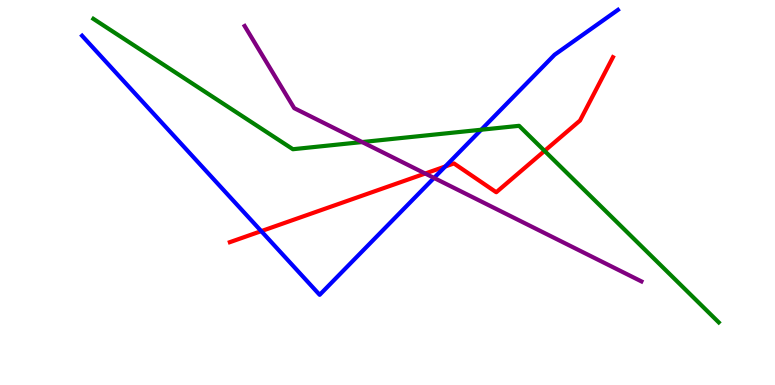[{'lines': ['blue', 'red'], 'intersections': [{'x': 3.37, 'y': 4.0}, {'x': 5.75, 'y': 5.68}]}, {'lines': ['green', 'red'], 'intersections': [{'x': 7.03, 'y': 6.08}]}, {'lines': ['purple', 'red'], 'intersections': [{'x': 5.49, 'y': 5.49}]}, {'lines': ['blue', 'green'], 'intersections': [{'x': 6.21, 'y': 6.63}]}, {'lines': ['blue', 'purple'], 'intersections': [{'x': 5.6, 'y': 5.38}]}, {'lines': ['green', 'purple'], 'intersections': [{'x': 4.67, 'y': 6.31}]}]